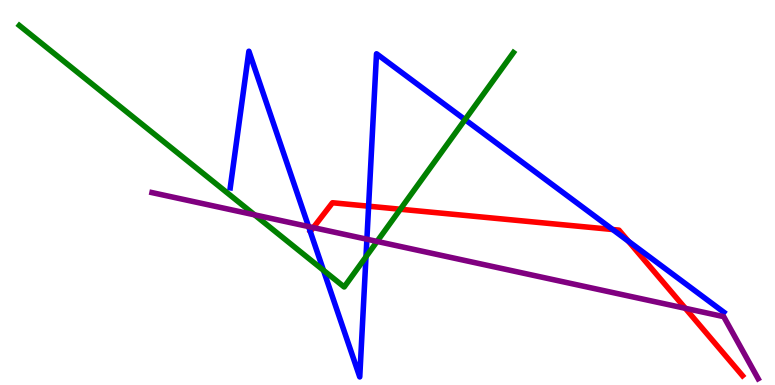[{'lines': ['blue', 'red'], 'intersections': [{'x': 4.76, 'y': 4.64}, {'x': 7.91, 'y': 4.04}, {'x': 8.11, 'y': 3.74}]}, {'lines': ['green', 'red'], 'intersections': [{'x': 5.17, 'y': 4.57}]}, {'lines': ['purple', 'red'], 'intersections': [{'x': 4.04, 'y': 4.09}, {'x': 8.84, 'y': 1.99}]}, {'lines': ['blue', 'green'], 'intersections': [{'x': 4.17, 'y': 2.98}, {'x': 4.72, 'y': 3.33}, {'x': 6.0, 'y': 6.89}]}, {'lines': ['blue', 'purple'], 'intersections': [{'x': 3.98, 'y': 4.12}, {'x': 4.73, 'y': 3.79}]}, {'lines': ['green', 'purple'], 'intersections': [{'x': 3.29, 'y': 4.42}, {'x': 4.87, 'y': 3.73}]}]